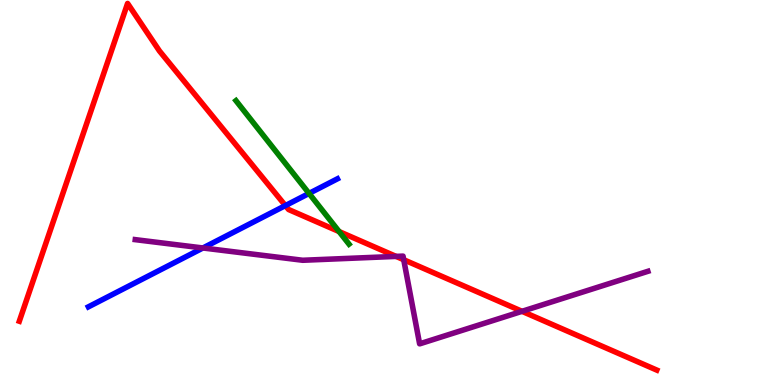[{'lines': ['blue', 'red'], 'intersections': [{'x': 3.68, 'y': 4.66}]}, {'lines': ['green', 'red'], 'intersections': [{'x': 4.38, 'y': 3.99}]}, {'lines': ['purple', 'red'], 'intersections': [{'x': 5.11, 'y': 3.34}, {'x': 5.21, 'y': 3.25}, {'x': 6.74, 'y': 1.91}]}, {'lines': ['blue', 'green'], 'intersections': [{'x': 3.99, 'y': 4.98}]}, {'lines': ['blue', 'purple'], 'intersections': [{'x': 2.62, 'y': 3.56}]}, {'lines': ['green', 'purple'], 'intersections': []}]